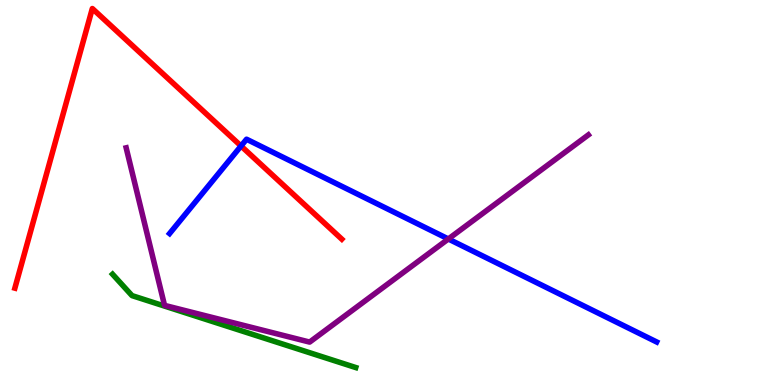[{'lines': ['blue', 'red'], 'intersections': [{'x': 3.11, 'y': 6.21}]}, {'lines': ['green', 'red'], 'intersections': []}, {'lines': ['purple', 'red'], 'intersections': []}, {'lines': ['blue', 'green'], 'intersections': []}, {'lines': ['blue', 'purple'], 'intersections': [{'x': 5.78, 'y': 3.79}]}, {'lines': ['green', 'purple'], 'intersections': []}]